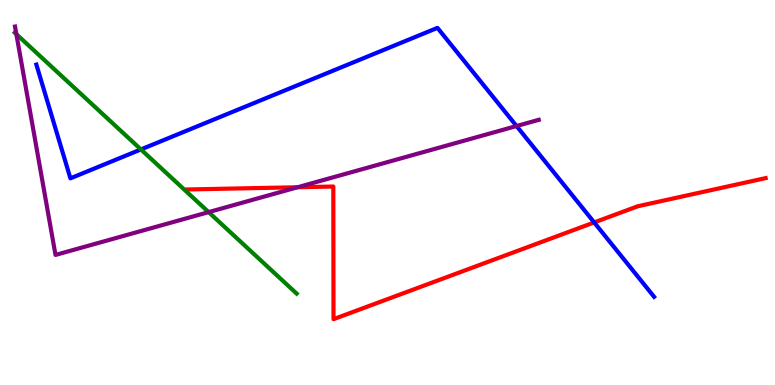[{'lines': ['blue', 'red'], 'intersections': [{'x': 7.67, 'y': 4.22}]}, {'lines': ['green', 'red'], 'intersections': []}, {'lines': ['purple', 'red'], 'intersections': [{'x': 3.84, 'y': 5.14}]}, {'lines': ['blue', 'green'], 'intersections': [{'x': 1.82, 'y': 6.12}]}, {'lines': ['blue', 'purple'], 'intersections': [{'x': 6.67, 'y': 6.73}]}, {'lines': ['green', 'purple'], 'intersections': [{'x': 0.211, 'y': 9.11}, {'x': 2.69, 'y': 4.49}]}]